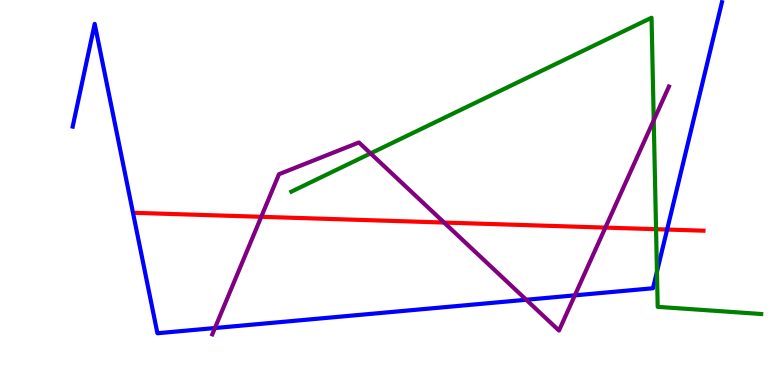[{'lines': ['blue', 'red'], 'intersections': [{'x': 8.61, 'y': 4.04}]}, {'lines': ['green', 'red'], 'intersections': [{'x': 8.47, 'y': 4.05}]}, {'lines': ['purple', 'red'], 'intersections': [{'x': 3.37, 'y': 4.37}, {'x': 5.73, 'y': 4.22}, {'x': 7.81, 'y': 4.09}]}, {'lines': ['blue', 'green'], 'intersections': [{'x': 8.48, 'y': 2.94}]}, {'lines': ['blue', 'purple'], 'intersections': [{'x': 2.77, 'y': 1.48}, {'x': 6.79, 'y': 2.21}, {'x': 7.42, 'y': 2.33}]}, {'lines': ['green', 'purple'], 'intersections': [{'x': 4.78, 'y': 6.02}, {'x': 8.44, 'y': 6.88}]}]